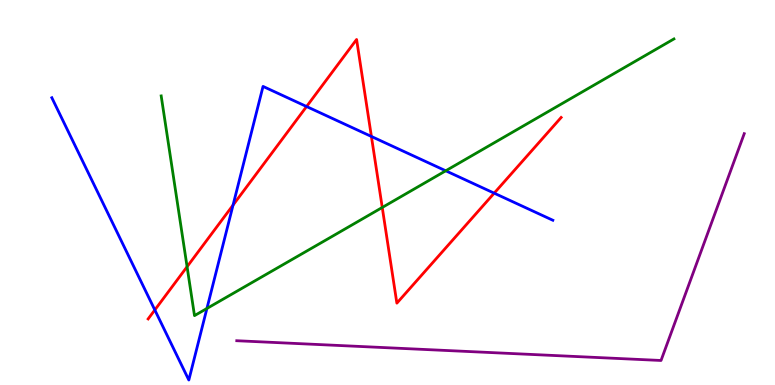[{'lines': ['blue', 'red'], 'intersections': [{'x': 2.0, 'y': 1.95}, {'x': 3.01, 'y': 4.67}, {'x': 3.96, 'y': 7.23}, {'x': 4.79, 'y': 6.46}, {'x': 6.38, 'y': 4.98}]}, {'lines': ['green', 'red'], 'intersections': [{'x': 2.41, 'y': 3.07}, {'x': 4.93, 'y': 4.61}]}, {'lines': ['purple', 'red'], 'intersections': []}, {'lines': ['blue', 'green'], 'intersections': [{'x': 2.67, 'y': 1.99}, {'x': 5.75, 'y': 5.56}]}, {'lines': ['blue', 'purple'], 'intersections': []}, {'lines': ['green', 'purple'], 'intersections': []}]